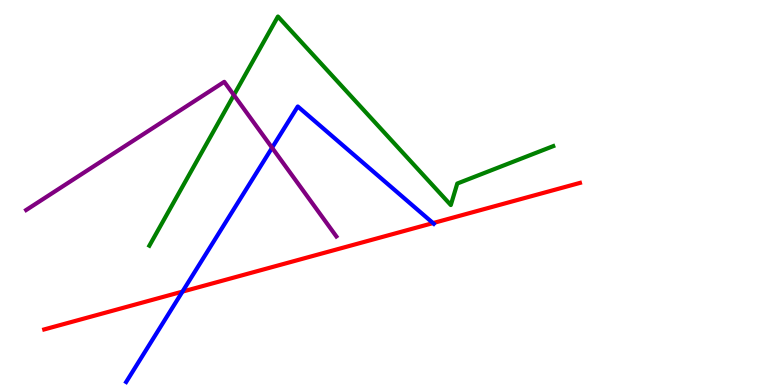[{'lines': ['blue', 'red'], 'intersections': [{'x': 2.35, 'y': 2.43}, {'x': 5.59, 'y': 4.21}]}, {'lines': ['green', 'red'], 'intersections': []}, {'lines': ['purple', 'red'], 'intersections': []}, {'lines': ['blue', 'green'], 'intersections': []}, {'lines': ['blue', 'purple'], 'intersections': [{'x': 3.51, 'y': 6.16}]}, {'lines': ['green', 'purple'], 'intersections': [{'x': 3.02, 'y': 7.53}]}]